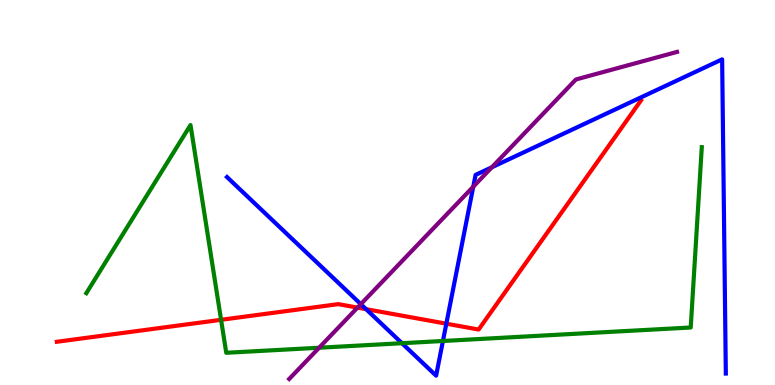[{'lines': ['blue', 'red'], 'intersections': [{'x': 4.72, 'y': 1.97}, {'x': 5.76, 'y': 1.59}]}, {'lines': ['green', 'red'], 'intersections': [{'x': 2.85, 'y': 1.69}]}, {'lines': ['purple', 'red'], 'intersections': [{'x': 4.61, 'y': 2.01}]}, {'lines': ['blue', 'green'], 'intersections': [{'x': 5.19, 'y': 1.09}, {'x': 5.72, 'y': 1.14}]}, {'lines': ['blue', 'purple'], 'intersections': [{'x': 4.66, 'y': 2.1}, {'x': 6.11, 'y': 5.15}, {'x': 6.35, 'y': 5.66}]}, {'lines': ['green', 'purple'], 'intersections': [{'x': 4.12, 'y': 0.968}]}]